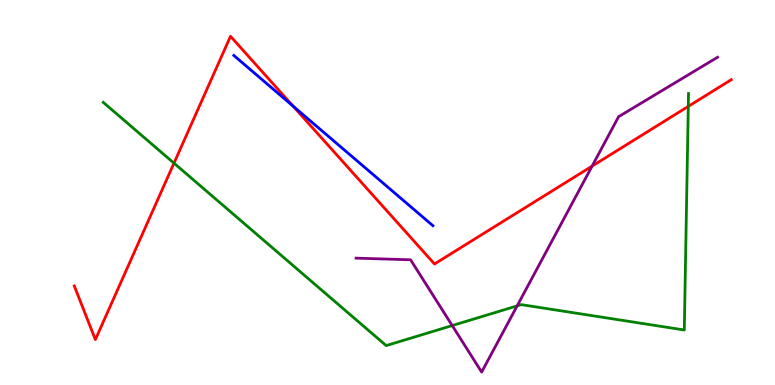[{'lines': ['blue', 'red'], 'intersections': [{'x': 3.78, 'y': 7.24}]}, {'lines': ['green', 'red'], 'intersections': [{'x': 2.24, 'y': 5.76}, {'x': 8.88, 'y': 7.24}]}, {'lines': ['purple', 'red'], 'intersections': [{'x': 7.64, 'y': 5.69}]}, {'lines': ['blue', 'green'], 'intersections': []}, {'lines': ['blue', 'purple'], 'intersections': []}, {'lines': ['green', 'purple'], 'intersections': [{'x': 5.84, 'y': 1.54}, {'x': 6.67, 'y': 2.06}]}]